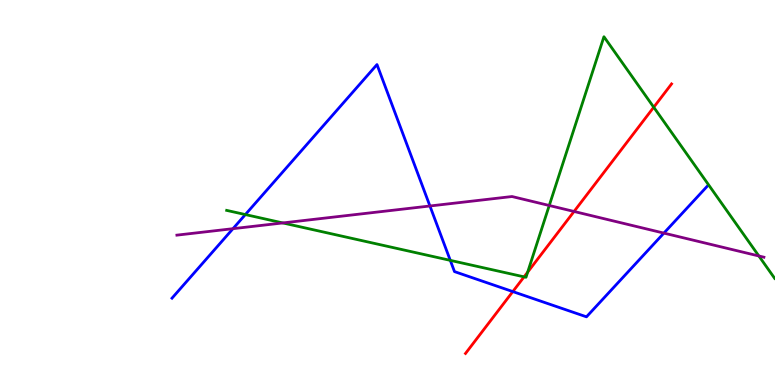[{'lines': ['blue', 'red'], 'intersections': [{'x': 6.62, 'y': 2.43}]}, {'lines': ['green', 'red'], 'intersections': [{'x': 6.76, 'y': 2.81}, {'x': 6.81, 'y': 2.93}, {'x': 8.44, 'y': 7.21}]}, {'lines': ['purple', 'red'], 'intersections': [{'x': 7.41, 'y': 4.51}]}, {'lines': ['blue', 'green'], 'intersections': [{'x': 3.17, 'y': 4.43}, {'x': 5.81, 'y': 3.24}]}, {'lines': ['blue', 'purple'], 'intersections': [{'x': 3.01, 'y': 4.06}, {'x': 5.55, 'y': 4.65}, {'x': 8.57, 'y': 3.95}]}, {'lines': ['green', 'purple'], 'intersections': [{'x': 3.65, 'y': 4.21}, {'x': 7.09, 'y': 4.66}, {'x': 9.79, 'y': 3.35}]}]